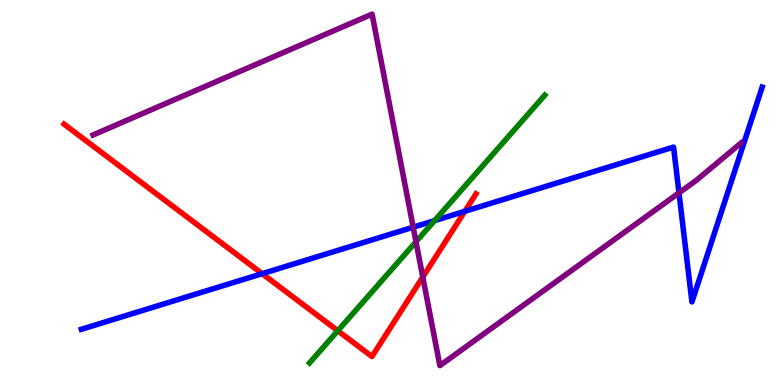[{'lines': ['blue', 'red'], 'intersections': [{'x': 3.38, 'y': 2.89}, {'x': 6.0, 'y': 4.51}]}, {'lines': ['green', 'red'], 'intersections': [{'x': 4.36, 'y': 1.41}]}, {'lines': ['purple', 'red'], 'intersections': [{'x': 5.46, 'y': 2.8}]}, {'lines': ['blue', 'green'], 'intersections': [{'x': 5.61, 'y': 4.27}]}, {'lines': ['blue', 'purple'], 'intersections': [{'x': 5.33, 'y': 4.1}, {'x': 8.76, 'y': 4.99}]}, {'lines': ['green', 'purple'], 'intersections': [{'x': 5.37, 'y': 3.72}]}]